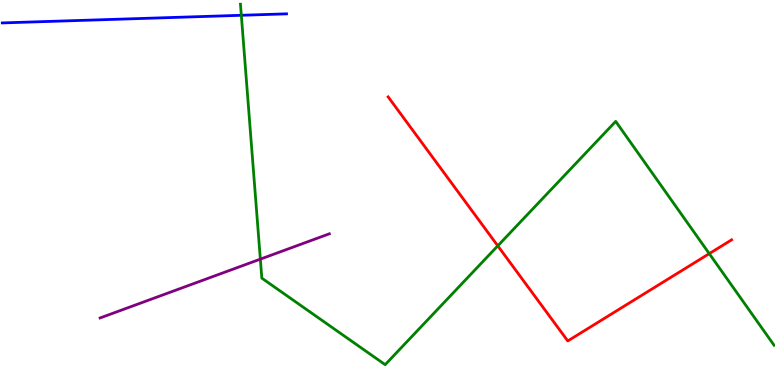[{'lines': ['blue', 'red'], 'intersections': []}, {'lines': ['green', 'red'], 'intersections': [{'x': 6.42, 'y': 3.61}, {'x': 9.15, 'y': 3.41}]}, {'lines': ['purple', 'red'], 'intersections': []}, {'lines': ['blue', 'green'], 'intersections': [{'x': 3.11, 'y': 9.6}]}, {'lines': ['blue', 'purple'], 'intersections': []}, {'lines': ['green', 'purple'], 'intersections': [{'x': 3.36, 'y': 3.27}]}]